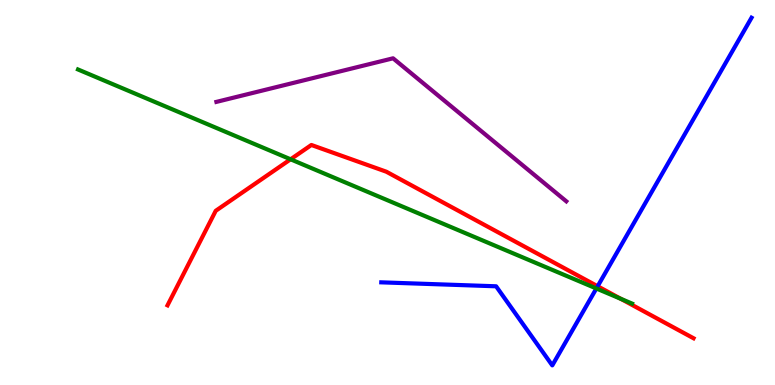[{'lines': ['blue', 'red'], 'intersections': [{'x': 7.71, 'y': 2.56}]}, {'lines': ['green', 'red'], 'intersections': [{'x': 3.75, 'y': 5.86}, {'x': 8.01, 'y': 2.24}]}, {'lines': ['purple', 'red'], 'intersections': []}, {'lines': ['blue', 'green'], 'intersections': [{'x': 7.69, 'y': 2.51}]}, {'lines': ['blue', 'purple'], 'intersections': []}, {'lines': ['green', 'purple'], 'intersections': []}]